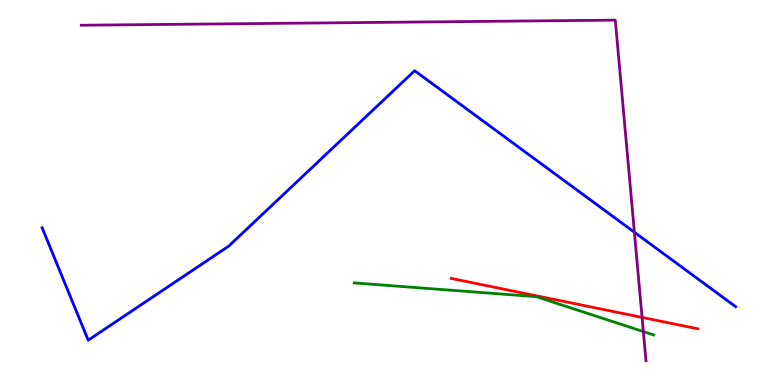[{'lines': ['blue', 'red'], 'intersections': []}, {'lines': ['green', 'red'], 'intersections': []}, {'lines': ['purple', 'red'], 'intersections': [{'x': 8.28, 'y': 1.76}]}, {'lines': ['blue', 'green'], 'intersections': []}, {'lines': ['blue', 'purple'], 'intersections': [{'x': 8.19, 'y': 3.97}]}, {'lines': ['green', 'purple'], 'intersections': [{'x': 8.3, 'y': 1.39}]}]